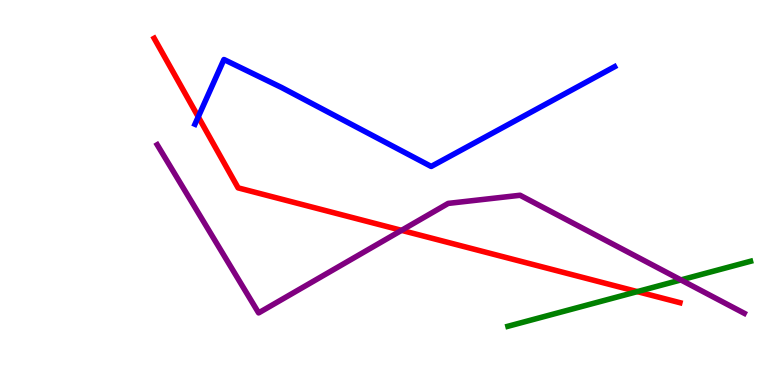[{'lines': ['blue', 'red'], 'intersections': [{'x': 2.56, 'y': 6.96}]}, {'lines': ['green', 'red'], 'intersections': [{'x': 8.22, 'y': 2.43}]}, {'lines': ['purple', 'red'], 'intersections': [{'x': 5.18, 'y': 4.02}]}, {'lines': ['blue', 'green'], 'intersections': []}, {'lines': ['blue', 'purple'], 'intersections': []}, {'lines': ['green', 'purple'], 'intersections': [{'x': 8.79, 'y': 2.73}]}]